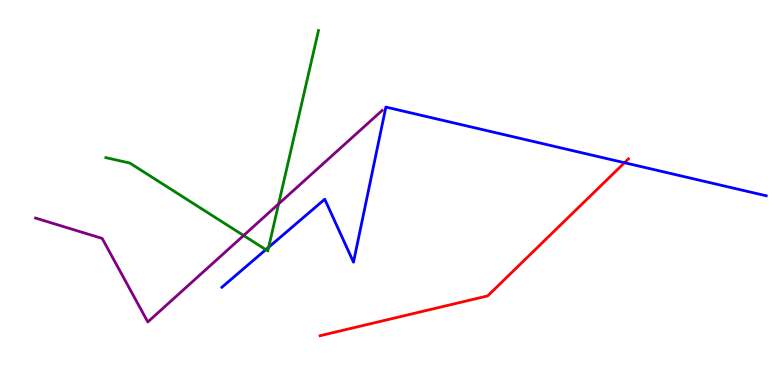[{'lines': ['blue', 'red'], 'intersections': [{'x': 8.06, 'y': 5.77}]}, {'lines': ['green', 'red'], 'intersections': []}, {'lines': ['purple', 'red'], 'intersections': []}, {'lines': ['blue', 'green'], 'intersections': [{'x': 3.43, 'y': 3.52}, {'x': 3.47, 'y': 3.58}]}, {'lines': ['blue', 'purple'], 'intersections': []}, {'lines': ['green', 'purple'], 'intersections': [{'x': 3.14, 'y': 3.88}, {'x': 3.6, 'y': 4.7}]}]